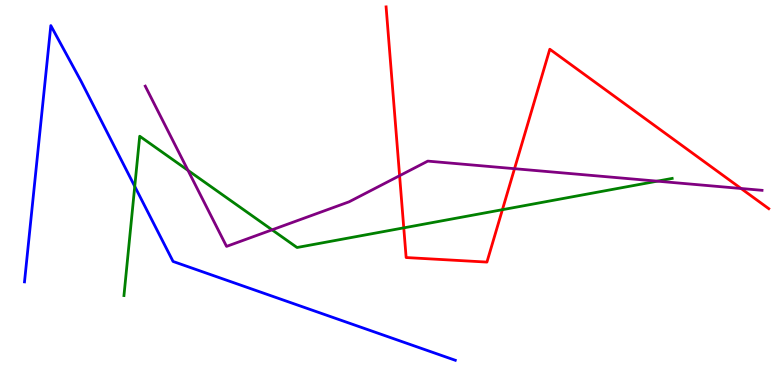[{'lines': ['blue', 'red'], 'intersections': []}, {'lines': ['green', 'red'], 'intersections': [{'x': 5.21, 'y': 4.08}, {'x': 6.48, 'y': 4.55}]}, {'lines': ['purple', 'red'], 'intersections': [{'x': 5.16, 'y': 5.44}, {'x': 6.64, 'y': 5.62}, {'x': 9.56, 'y': 5.1}]}, {'lines': ['blue', 'green'], 'intersections': [{'x': 1.74, 'y': 5.16}]}, {'lines': ['blue', 'purple'], 'intersections': []}, {'lines': ['green', 'purple'], 'intersections': [{'x': 2.43, 'y': 5.57}, {'x': 3.51, 'y': 4.03}, {'x': 8.48, 'y': 5.29}]}]